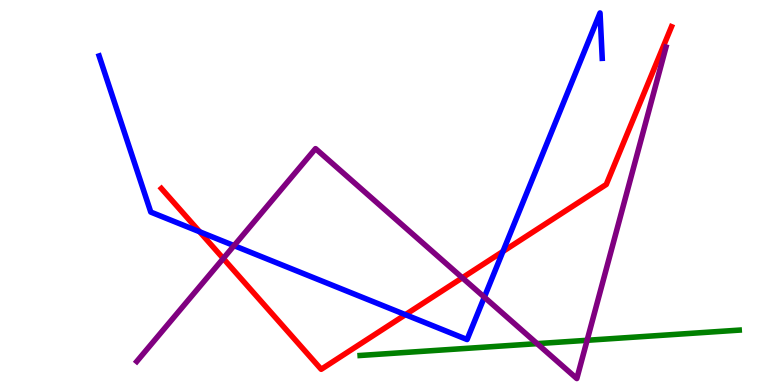[{'lines': ['blue', 'red'], 'intersections': [{'x': 2.58, 'y': 3.98}, {'x': 5.23, 'y': 1.83}, {'x': 6.49, 'y': 3.47}]}, {'lines': ['green', 'red'], 'intersections': []}, {'lines': ['purple', 'red'], 'intersections': [{'x': 2.88, 'y': 3.29}, {'x': 5.97, 'y': 2.78}]}, {'lines': ['blue', 'green'], 'intersections': []}, {'lines': ['blue', 'purple'], 'intersections': [{'x': 3.02, 'y': 3.62}, {'x': 6.25, 'y': 2.28}]}, {'lines': ['green', 'purple'], 'intersections': [{'x': 6.93, 'y': 1.07}, {'x': 7.58, 'y': 1.16}]}]